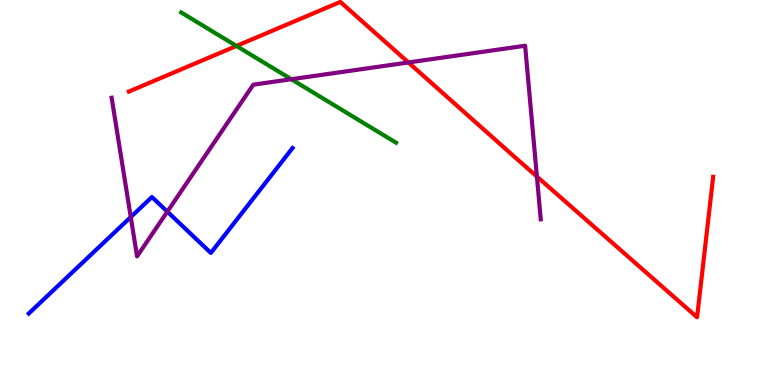[{'lines': ['blue', 'red'], 'intersections': []}, {'lines': ['green', 'red'], 'intersections': [{'x': 3.05, 'y': 8.81}]}, {'lines': ['purple', 'red'], 'intersections': [{'x': 5.27, 'y': 8.38}, {'x': 6.93, 'y': 5.41}]}, {'lines': ['blue', 'green'], 'intersections': []}, {'lines': ['blue', 'purple'], 'intersections': [{'x': 1.69, 'y': 4.36}, {'x': 2.16, 'y': 4.5}]}, {'lines': ['green', 'purple'], 'intersections': [{'x': 3.76, 'y': 7.94}]}]